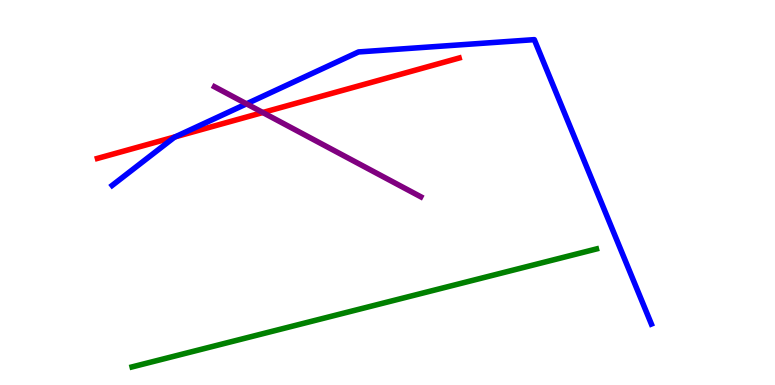[{'lines': ['blue', 'red'], 'intersections': [{'x': 2.26, 'y': 6.45}]}, {'lines': ['green', 'red'], 'intersections': []}, {'lines': ['purple', 'red'], 'intersections': [{'x': 3.39, 'y': 7.08}]}, {'lines': ['blue', 'green'], 'intersections': []}, {'lines': ['blue', 'purple'], 'intersections': [{'x': 3.18, 'y': 7.3}]}, {'lines': ['green', 'purple'], 'intersections': []}]